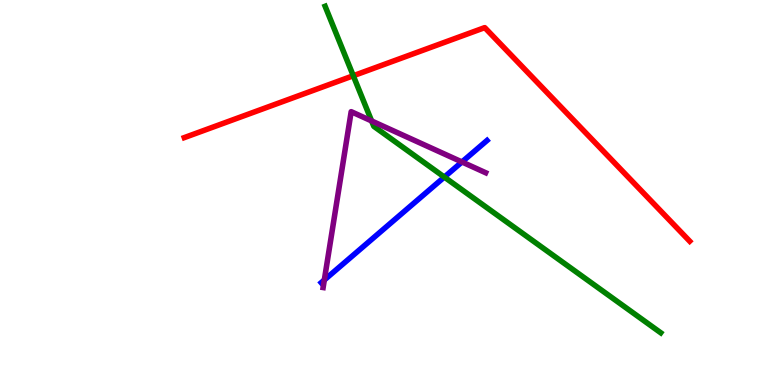[{'lines': ['blue', 'red'], 'intersections': []}, {'lines': ['green', 'red'], 'intersections': [{'x': 4.56, 'y': 8.03}]}, {'lines': ['purple', 'red'], 'intersections': []}, {'lines': ['blue', 'green'], 'intersections': [{'x': 5.73, 'y': 5.4}]}, {'lines': ['blue', 'purple'], 'intersections': [{'x': 4.18, 'y': 2.73}, {'x': 5.96, 'y': 5.79}]}, {'lines': ['green', 'purple'], 'intersections': [{'x': 4.8, 'y': 6.86}]}]